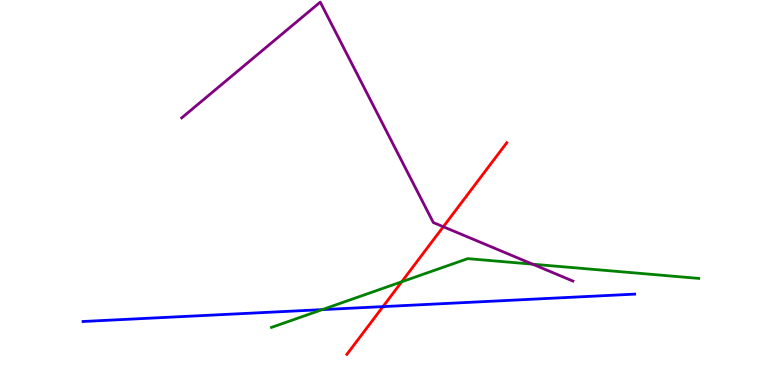[{'lines': ['blue', 'red'], 'intersections': [{'x': 4.94, 'y': 2.04}]}, {'lines': ['green', 'red'], 'intersections': [{'x': 5.18, 'y': 2.68}]}, {'lines': ['purple', 'red'], 'intersections': [{'x': 5.72, 'y': 4.11}]}, {'lines': ['blue', 'green'], 'intersections': [{'x': 4.16, 'y': 1.96}]}, {'lines': ['blue', 'purple'], 'intersections': []}, {'lines': ['green', 'purple'], 'intersections': [{'x': 6.87, 'y': 3.14}]}]